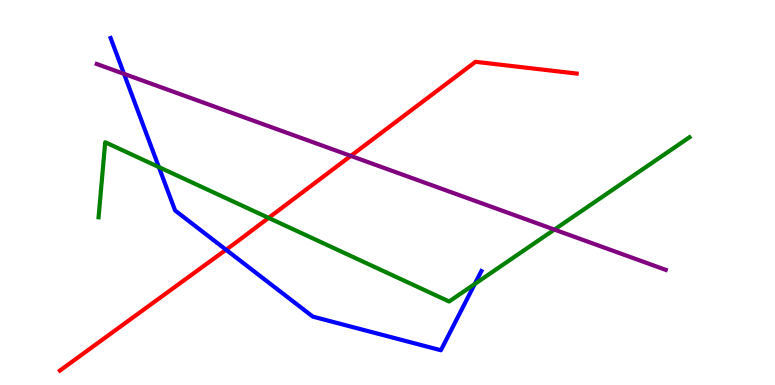[{'lines': ['blue', 'red'], 'intersections': [{'x': 2.92, 'y': 3.51}]}, {'lines': ['green', 'red'], 'intersections': [{'x': 3.47, 'y': 4.34}]}, {'lines': ['purple', 'red'], 'intersections': [{'x': 4.53, 'y': 5.95}]}, {'lines': ['blue', 'green'], 'intersections': [{'x': 2.05, 'y': 5.66}, {'x': 6.13, 'y': 2.62}]}, {'lines': ['blue', 'purple'], 'intersections': [{'x': 1.6, 'y': 8.08}]}, {'lines': ['green', 'purple'], 'intersections': [{'x': 7.15, 'y': 4.04}]}]